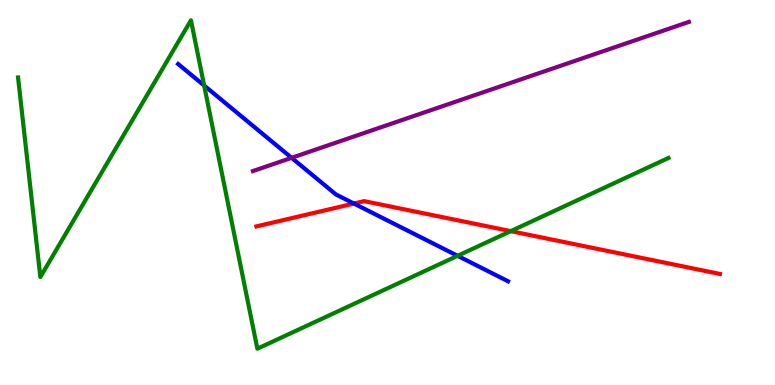[{'lines': ['blue', 'red'], 'intersections': [{'x': 4.57, 'y': 4.71}]}, {'lines': ['green', 'red'], 'intersections': [{'x': 6.59, 'y': 4.0}]}, {'lines': ['purple', 'red'], 'intersections': []}, {'lines': ['blue', 'green'], 'intersections': [{'x': 2.63, 'y': 7.78}, {'x': 5.9, 'y': 3.36}]}, {'lines': ['blue', 'purple'], 'intersections': [{'x': 3.76, 'y': 5.9}]}, {'lines': ['green', 'purple'], 'intersections': []}]